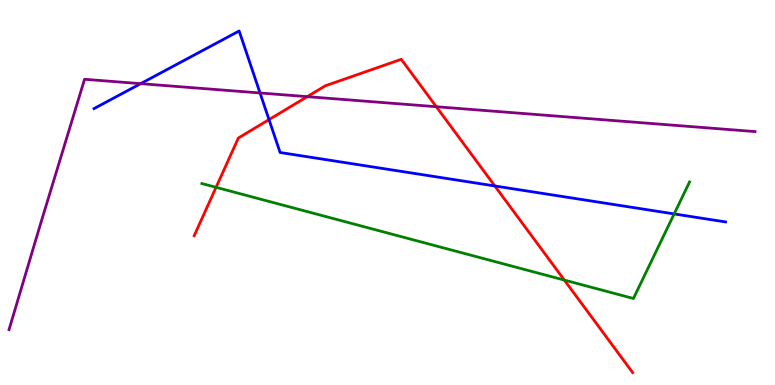[{'lines': ['blue', 'red'], 'intersections': [{'x': 3.47, 'y': 6.89}, {'x': 6.38, 'y': 5.17}]}, {'lines': ['green', 'red'], 'intersections': [{'x': 2.79, 'y': 5.13}, {'x': 7.28, 'y': 2.73}]}, {'lines': ['purple', 'red'], 'intersections': [{'x': 3.96, 'y': 7.49}, {'x': 5.63, 'y': 7.23}]}, {'lines': ['blue', 'green'], 'intersections': [{'x': 8.7, 'y': 4.44}]}, {'lines': ['blue', 'purple'], 'intersections': [{'x': 1.81, 'y': 7.83}, {'x': 3.36, 'y': 7.59}]}, {'lines': ['green', 'purple'], 'intersections': []}]